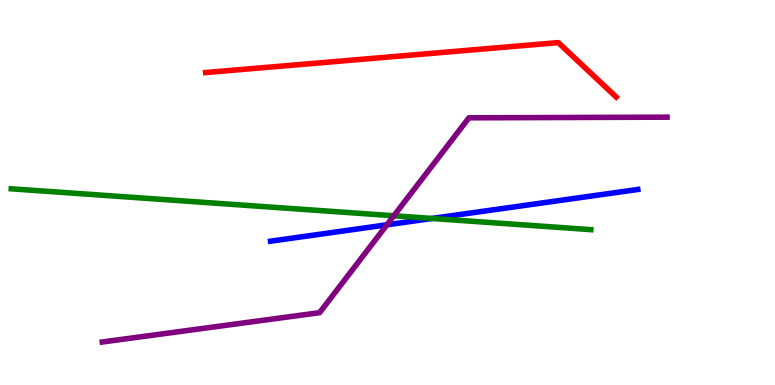[{'lines': ['blue', 'red'], 'intersections': []}, {'lines': ['green', 'red'], 'intersections': []}, {'lines': ['purple', 'red'], 'intersections': []}, {'lines': ['blue', 'green'], 'intersections': [{'x': 5.57, 'y': 4.33}]}, {'lines': ['blue', 'purple'], 'intersections': [{'x': 4.99, 'y': 4.16}]}, {'lines': ['green', 'purple'], 'intersections': [{'x': 5.08, 'y': 4.4}]}]